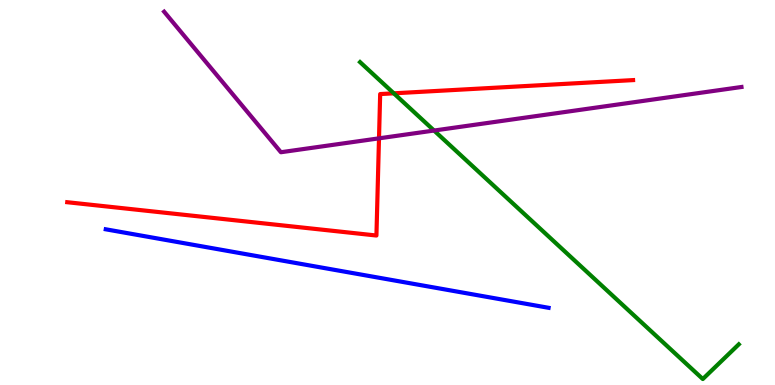[{'lines': ['blue', 'red'], 'intersections': []}, {'lines': ['green', 'red'], 'intersections': [{'x': 5.08, 'y': 7.58}]}, {'lines': ['purple', 'red'], 'intersections': [{'x': 4.89, 'y': 6.41}]}, {'lines': ['blue', 'green'], 'intersections': []}, {'lines': ['blue', 'purple'], 'intersections': []}, {'lines': ['green', 'purple'], 'intersections': [{'x': 5.6, 'y': 6.61}]}]